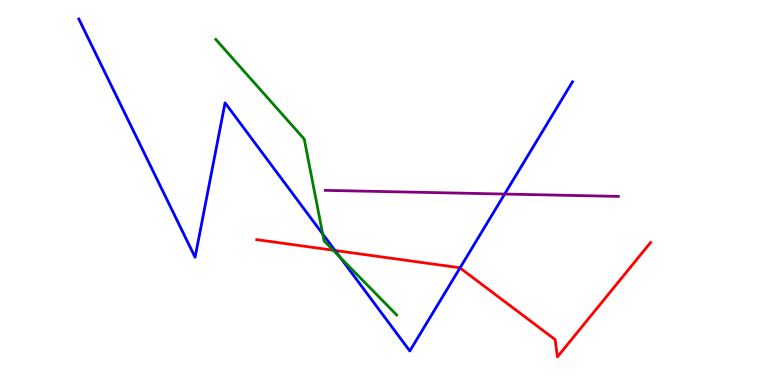[{'lines': ['blue', 'red'], 'intersections': [{'x': 4.32, 'y': 3.49}, {'x': 5.94, 'y': 3.04}]}, {'lines': ['green', 'red'], 'intersections': [{'x': 4.3, 'y': 3.5}]}, {'lines': ['purple', 'red'], 'intersections': []}, {'lines': ['blue', 'green'], 'intersections': [{'x': 4.16, 'y': 3.92}, {'x': 4.39, 'y': 3.32}]}, {'lines': ['blue', 'purple'], 'intersections': [{'x': 6.51, 'y': 4.96}]}, {'lines': ['green', 'purple'], 'intersections': []}]